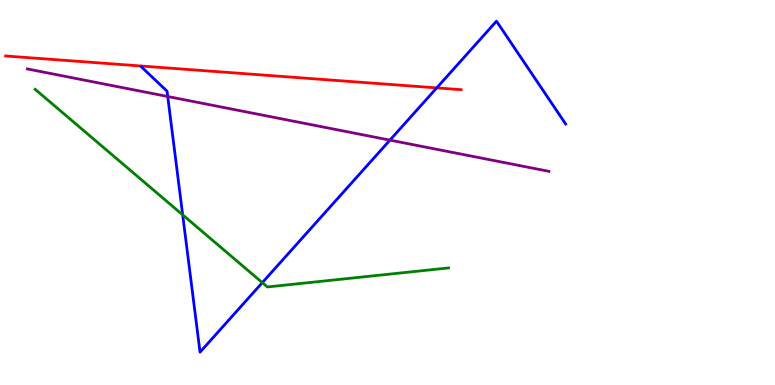[{'lines': ['blue', 'red'], 'intersections': [{'x': 5.64, 'y': 7.72}]}, {'lines': ['green', 'red'], 'intersections': []}, {'lines': ['purple', 'red'], 'intersections': []}, {'lines': ['blue', 'green'], 'intersections': [{'x': 2.36, 'y': 4.42}, {'x': 3.38, 'y': 2.66}]}, {'lines': ['blue', 'purple'], 'intersections': [{'x': 2.16, 'y': 7.49}, {'x': 5.03, 'y': 6.36}]}, {'lines': ['green', 'purple'], 'intersections': []}]